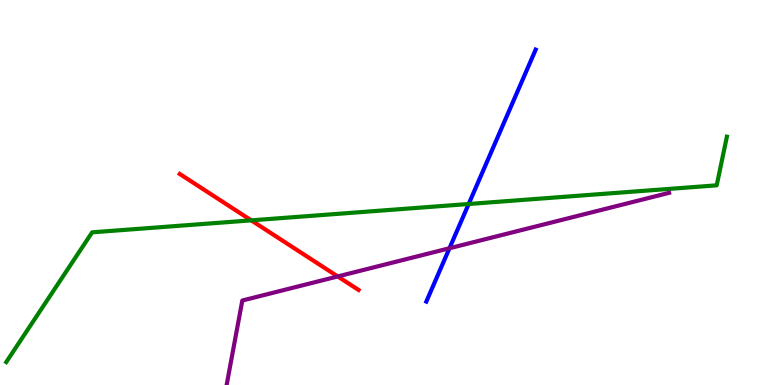[{'lines': ['blue', 'red'], 'intersections': []}, {'lines': ['green', 'red'], 'intersections': [{'x': 3.24, 'y': 4.28}]}, {'lines': ['purple', 'red'], 'intersections': [{'x': 4.36, 'y': 2.82}]}, {'lines': ['blue', 'green'], 'intersections': [{'x': 6.05, 'y': 4.7}]}, {'lines': ['blue', 'purple'], 'intersections': [{'x': 5.8, 'y': 3.55}]}, {'lines': ['green', 'purple'], 'intersections': []}]